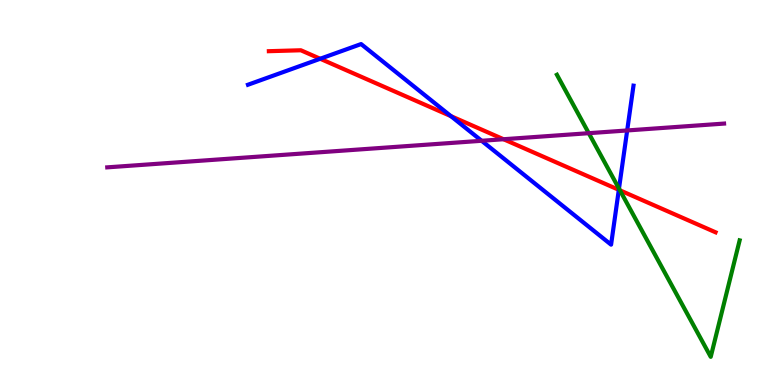[{'lines': ['blue', 'red'], 'intersections': [{'x': 4.13, 'y': 8.47}, {'x': 5.82, 'y': 6.98}, {'x': 7.98, 'y': 5.07}]}, {'lines': ['green', 'red'], 'intersections': [{'x': 8.0, 'y': 5.06}]}, {'lines': ['purple', 'red'], 'intersections': [{'x': 6.5, 'y': 6.38}]}, {'lines': ['blue', 'green'], 'intersections': [{'x': 7.99, 'y': 5.1}]}, {'lines': ['blue', 'purple'], 'intersections': [{'x': 6.21, 'y': 6.34}, {'x': 8.09, 'y': 6.61}]}, {'lines': ['green', 'purple'], 'intersections': [{'x': 7.6, 'y': 6.54}]}]